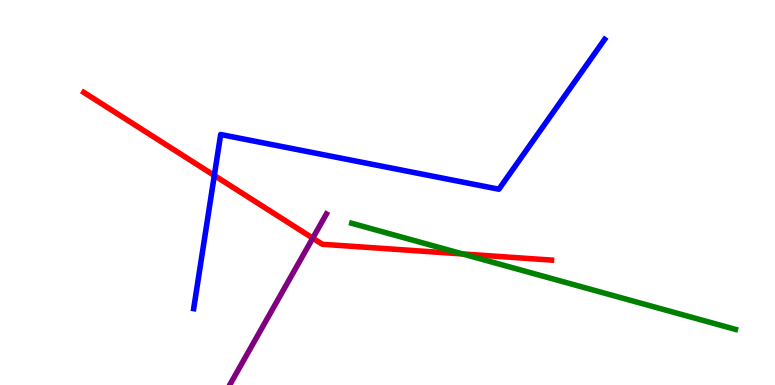[{'lines': ['blue', 'red'], 'intersections': [{'x': 2.77, 'y': 5.44}]}, {'lines': ['green', 'red'], 'intersections': [{'x': 5.97, 'y': 3.4}]}, {'lines': ['purple', 'red'], 'intersections': [{'x': 4.04, 'y': 3.81}]}, {'lines': ['blue', 'green'], 'intersections': []}, {'lines': ['blue', 'purple'], 'intersections': []}, {'lines': ['green', 'purple'], 'intersections': []}]